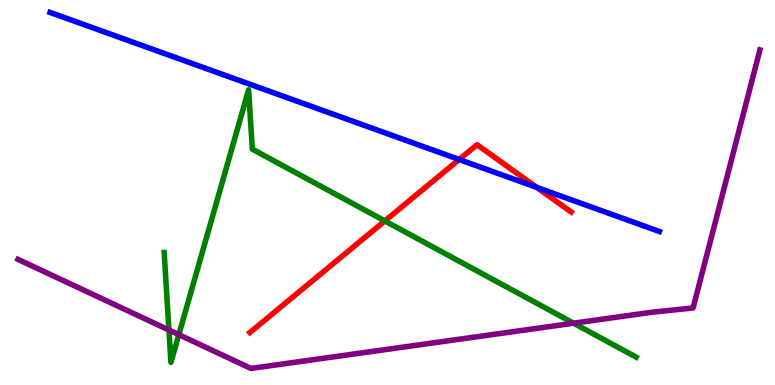[{'lines': ['blue', 'red'], 'intersections': [{'x': 5.92, 'y': 5.86}, {'x': 6.93, 'y': 5.13}]}, {'lines': ['green', 'red'], 'intersections': [{'x': 4.97, 'y': 4.26}]}, {'lines': ['purple', 'red'], 'intersections': []}, {'lines': ['blue', 'green'], 'intersections': []}, {'lines': ['blue', 'purple'], 'intersections': []}, {'lines': ['green', 'purple'], 'intersections': [{'x': 2.18, 'y': 1.43}, {'x': 2.31, 'y': 1.31}, {'x': 7.4, 'y': 1.61}]}]